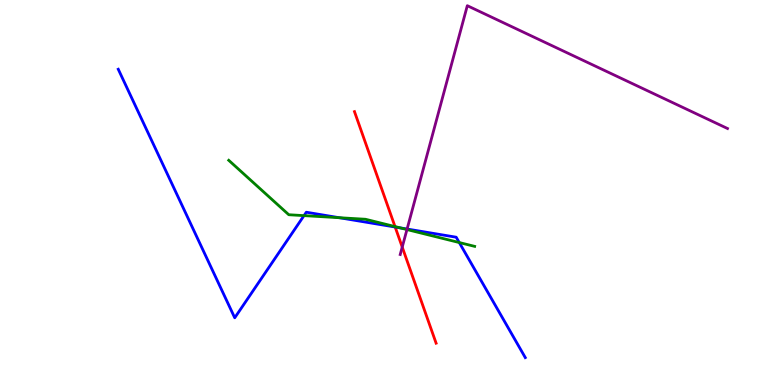[{'lines': ['blue', 'red'], 'intersections': [{'x': 5.1, 'y': 4.1}]}, {'lines': ['green', 'red'], 'intersections': [{'x': 5.1, 'y': 4.11}]}, {'lines': ['purple', 'red'], 'intersections': [{'x': 5.19, 'y': 3.58}]}, {'lines': ['blue', 'green'], 'intersections': [{'x': 3.92, 'y': 4.4}, {'x': 4.38, 'y': 4.35}, {'x': 5.16, 'y': 4.08}, {'x': 5.93, 'y': 3.7}]}, {'lines': ['blue', 'purple'], 'intersections': [{'x': 5.25, 'y': 4.05}]}, {'lines': ['green', 'purple'], 'intersections': [{'x': 5.25, 'y': 4.04}]}]